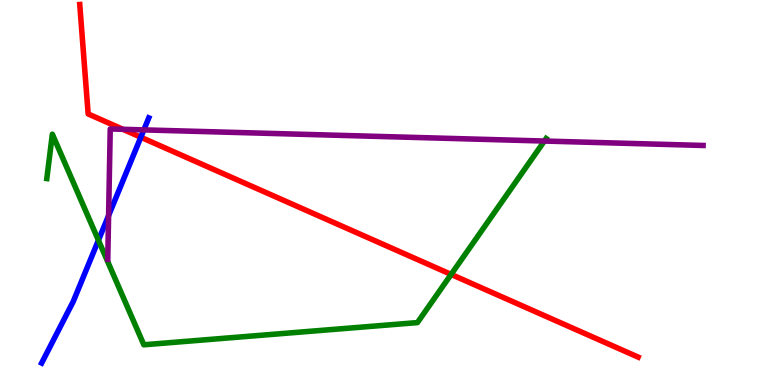[{'lines': ['blue', 'red'], 'intersections': [{'x': 1.82, 'y': 6.44}]}, {'lines': ['green', 'red'], 'intersections': [{'x': 5.82, 'y': 2.87}]}, {'lines': ['purple', 'red'], 'intersections': [{'x': 1.59, 'y': 6.64}]}, {'lines': ['blue', 'green'], 'intersections': [{'x': 1.27, 'y': 3.76}]}, {'lines': ['blue', 'purple'], 'intersections': [{'x': 1.4, 'y': 4.4}, {'x': 1.86, 'y': 6.63}]}, {'lines': ['green', 'purple'], 'intersections': [{'x': 7.02, 'y': 6.34}]}]